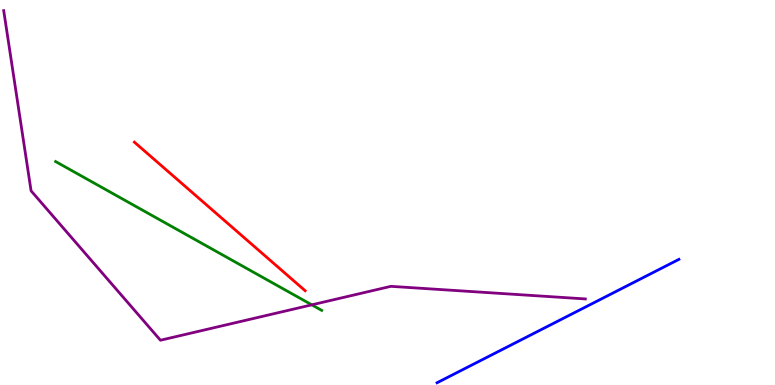[{'lines': ['blue', 'red'], 'intersections': []}, {'lines': ['green', 'red'], 'intersections': []}, {'lines': ['purple', 'red'], 'intersections': []}, {'lines': ['blue', 'green'], 'intersections': []}, {'lines': ['blue', 'purple'], 'intersections': []}, {'lines': ['green', 'purple'], 'intersections': [{'x': 4.02, 'y': 2.08}]}]